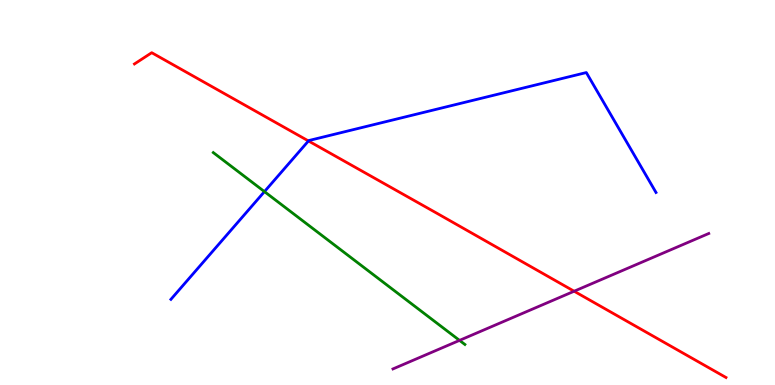[{'lines': ['blue', 'red'], 'intersections': [{'x': 3.98, 'y': 6.34}]}, {'lines': ['green', 'red'], 'intersections': []}, {'lines': ['purple', 'red'], 'intersections': [{'x': 7.41, 'y': 2.44}]}, {'lines': ['blue', 'green'], 'intersections': [{'x': 3.41, 'y': 5.02}]}, {'lines': ['blue', 'purple'], 'intersections': []}, {'lines': ['green', 'purple'], 'intersections': [{'x': 5.93, 'y': 1.16}]}]